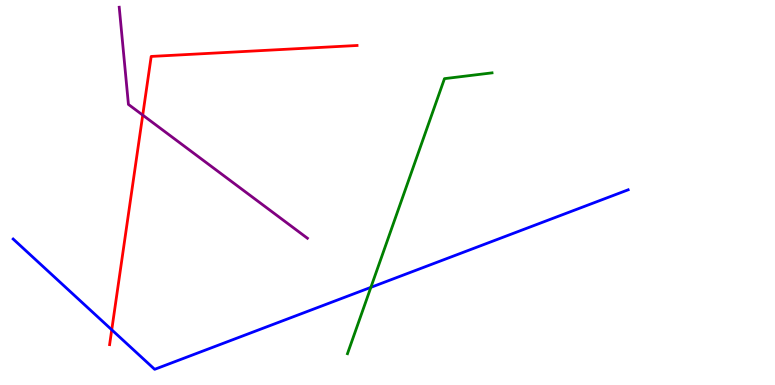[{'lines': ['blue', 'red'], 'intersections': [{'x': 1.44, 'y': 1.43}]}, {'lines': ['green', 'red'], 'intersections': []}, {'lines': ['purple', 'red'], 'intersections': [{'x': 1.84, 'y': 7.01}]}, {'lines': ['blue', 'green'], 'intersections': [{'x': 4.79, 'y': 2.54}]}, {'lines': ['blue', 'purple'], 'intersections': []}, {'lines': ['green', 'purple'], 'intersections': []}]